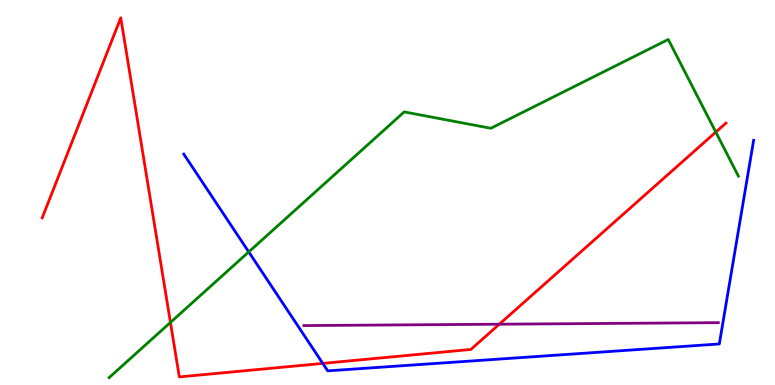[{'lines': ['blue', 'red'], 'intersections': [{'x': 4.16, 'y': 0.561}]}, {'lines': ['green', 'red'], 'intersections': [{'x': 2.2, 'y': 1.63}, {'x': 9.24, 'y': 6.57}]}, {'lines': ['purple', 'red'], 'intersections': [{'x': 6.44, 'y': 1.58}]}, {'lines': ['blue', 'green'], 'intersections': [{'x': 3.21, 'y': 3.46}]}, {'lines': ['blue', 'purple'], 'intersections': []}, {'lines': ['green', 'purple'], 'intersections': []}]